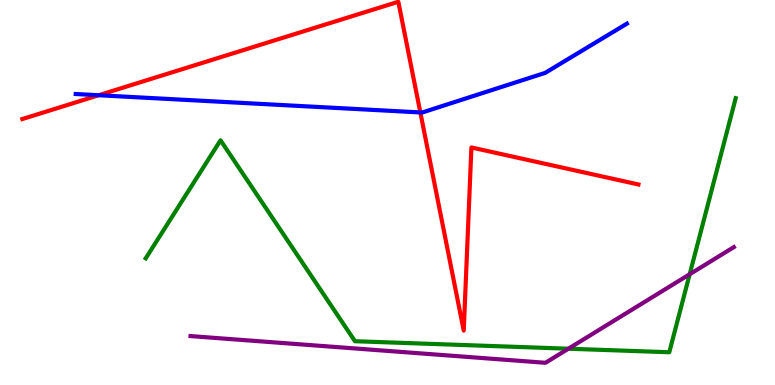[{'lines': ['blue', 'red'], 'intersections': [{'x': 1.27, 'y': 7.53}, {'x': 5.42, 'y': 7.08}]}, {'lines': ['green', 'red'], 'intersections': []}, {'lines': ['purple', 'red'], 'intersections': []}, {'lines': ['blue', 'green'], 'intersections': []}, {'lines': ['blue', 'purple'], 'intersections': []}, {'lines': ['green', 'purple'], 'intersections': [{'x': 7.33, 'y': 0.943}, {'x': 8.9, 'y': 2.88}]}]